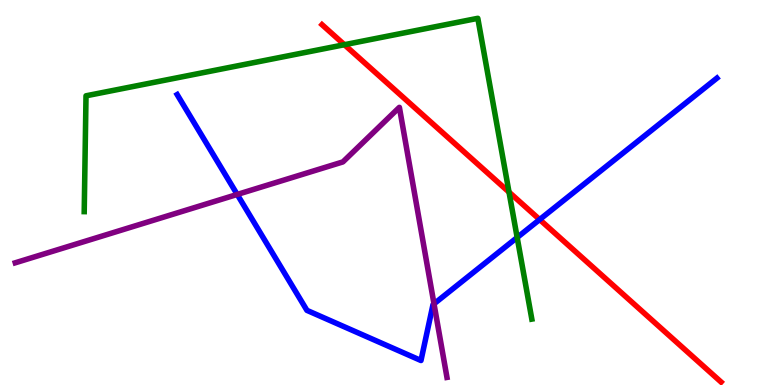[{'lines': ['blue', 'red'], 'intersections': [{'x': 6.96, 'y': 4.3}]}, {'lines': ['green', 'red'], 'intersections': [{'x': 4.44, 'y': 8.84}, {'x': 6.57, 'y': 5.01}]}, {'lines': ['purple', 'red'], 'intersections': []}, {'lines': ['blue', 'green'], 'intersections': [{'x': 6.67, 'y': 3.83}]}, {'lines': ['blue', 'purple'], 'intersections': [{'x': 3.06, 'y': 4.95}, {'x': 5.6, 'y': 2.11}]}, {'lines': ['green', 'purple'], 'intersections': []}]